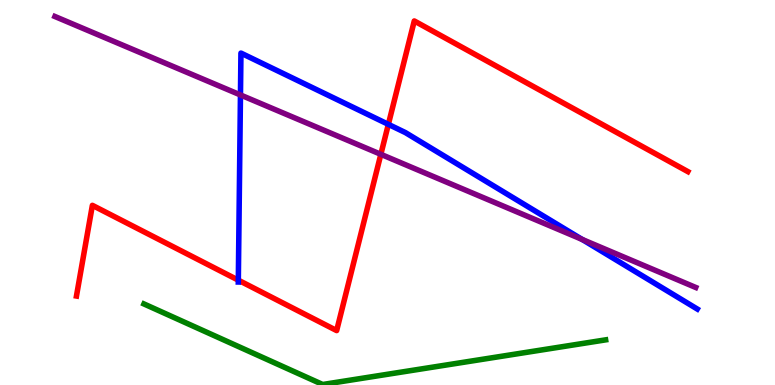[{'lines': ['blue', 'red'], 'intersections': [{'x': 3.08, 'y': 2.72}, {'x': 5.01, 'y': 6.77}]}, {'lines': ['green', 'red'], 'intersections': []}, {'lines': ['purple', 'red'], 'intersections': [{'x': 4.91, 'y': 5.99}]}, {'lines': ['blue', 'green'], 'intersections': []}, {'lines': ['blue', 'purple'], 'intersections': [{'x': 3.1, 'y': 7.53}, {'x': 7.51, 'y': 3.78}]}, {'lines': ['green', 'purple'], 'intersections': []}]